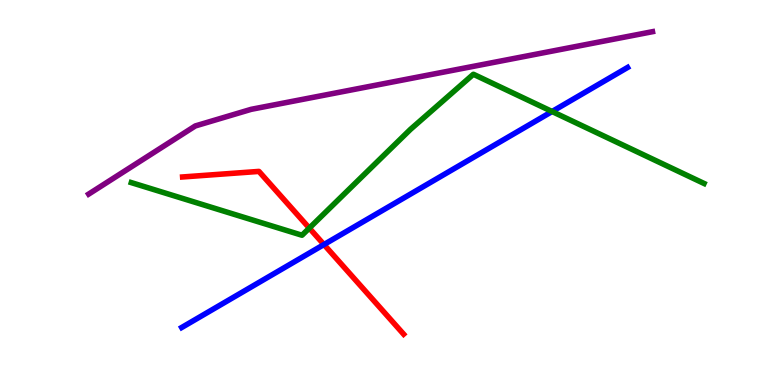[{'lines': ['blue', 'red'], 'intersections': [{'x': 4.18, 'y': 3.65}]}, {'lines': ['green', 'red'], 'intersections': [{'x': 3.99, 'y': 4.08}]}, {'lines': ['purple', 'red'], 'intersections': []}, {'lines': ['blue', 'green'], 'intersections': [{'x': 7.12, 'y': 7.1}]}, {'lines': ['blue', 'purple'], 'intersections': []}, {'lines': ['green', 'purple'], 'intersections': []}]